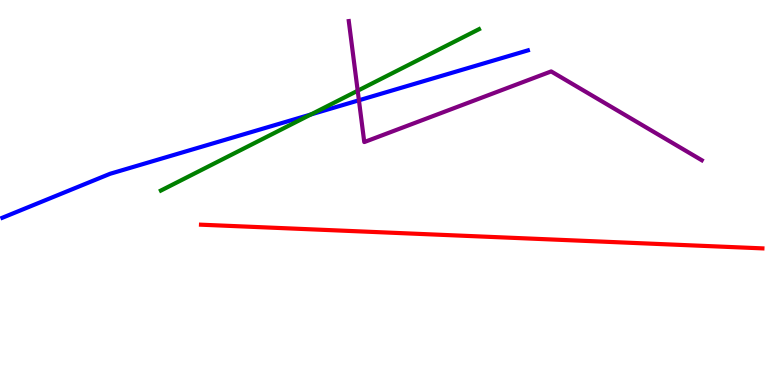[{'lines': ['blue', 'red'], 'intersections': []}, {'lines': ['green', 'red'], 'intersections': []}, {'lines': ['purple', 'red'], 'intersections': []}, {'lines': ['blue', 'green'], 'intersections': [{'x': 4.01, 'y': 7.03}]}, {'lines': ['blue', 'purple'], 'intersections': [{'x': 4.63, 'y': 7.4}]}, {'lines': ['green', 'purple'], 'intersections': [{'x': 4.62, 'y': 7.64}]}]